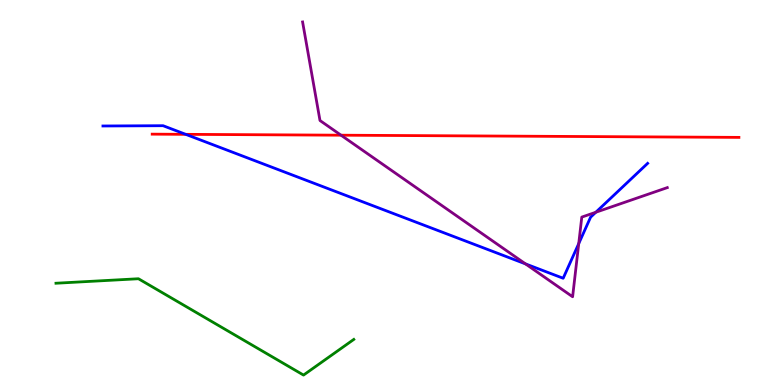[{'lines': ['blue', 'red'], 'intersections': [{'x': 2.4, 'y': 6.51}]}, {'lines': ['green', 'red'], 'intersections': []}, {'lines': ['purple', 'red'], 'intersections': [{'x': 4.4, 'y': 6.49}]}, {'lines': ['blue', 'green'], 'intersections': []}, {'lines': ['blue', 'purple'], 'intersections': [{'x': 6.78, 'y': 3.15}, {'x': 7.47, 'y': 3.67}, {'x': 7.69, 'y': 4.49}]}, {'lines': ['green', 'purple'], 'intersections': []}]